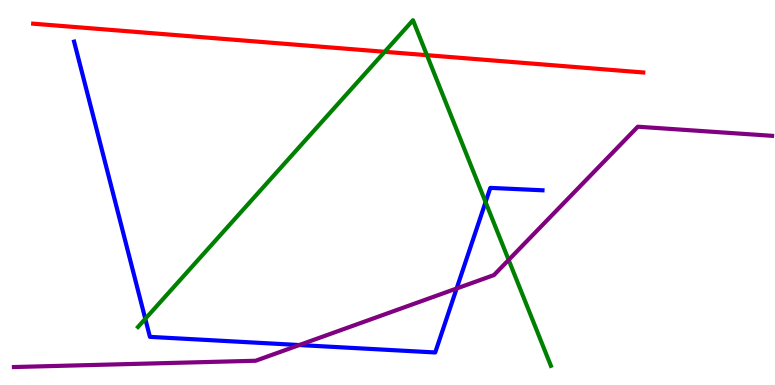[{'lines': ['blue', 'red'], 'intersections': []}, {'lines': ['green', 'red'], 'intersections': [{'x': 4.96, 'y': 8.65}, {'x': 5.51, 'y': 8.57}]}, {'lines': ['purple', 'red'], 'intersections': []}, {'lines': ['blue', 'green'], 'intersections': [{'x': 1.87, 'y': 1.72}, {'x': 6.27, 'y': 4.75}]}, {'lines': ['blue', 'purple'], 'intersections': [{'x': 3.86, 'y': 1.04}, {'x': 5.89, 'y': 2.51}]}, {'lines': ['green', 'purple'], 'intersections': [{'x': 6.56, 'y': 3.25}]}]